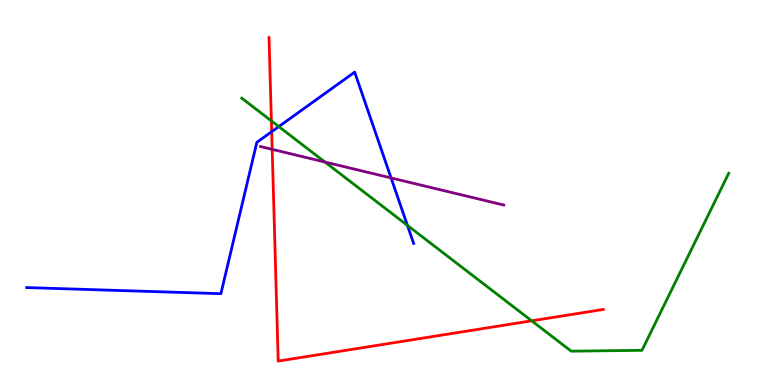[{'lines': ['blue', 'red'], 'intersections': [{'x': 3.51, 'y': 6.58}]}, {'lines': ['green', 'red'], 'intersections': [{'x': 3.5, 'y': 6.86}, {'x': 6.86, 'y': 1.67}]}, {'lines': ['purple', 'red'], 'intersections': [{'x': 3.51, 'y': 6.12}]}, {'lines': ['blue', 'green'], 'intersections': [{'x': 3.6, 'y': 6.71}, {'x': 5.26, 'y': 4.15}]}, {'lines': ['blue', 'purple'], 'intersections': [{'x': 5.05, 'y': 5.38}]}, {'lines': ['green', 'purple'], 'intersections': [{'x': 4.19, 'y': 5.79}]}]